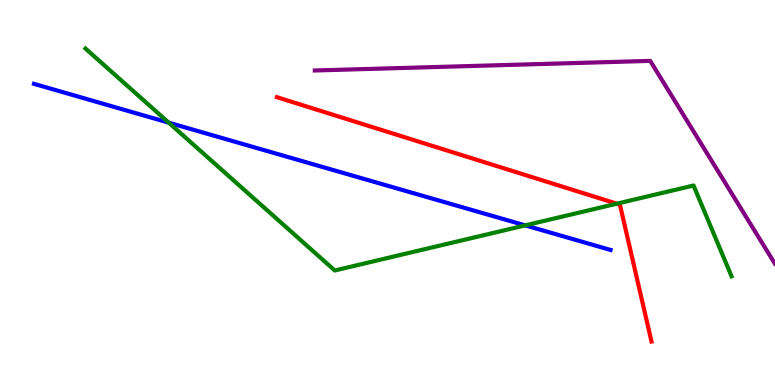[{'lines': ['blue', 'red'], 'intersections': []}, {'lines': ['green', 'red'], 'intersections': [{'x': 7.96, 'y': 4.71}]}, {'lines': ['purple', 'red'], 'intersections': []}, {'lines': ['blue', 'green'], 'intersections': [{'x': 2.18, 'y': 6.81}, {'x': 6.78, 'y': 4.15}]}, {'lines': ['blue', 'purple'], 'intersections': []}, {'lines': ['green', 'purple'], 'intersections': []}]